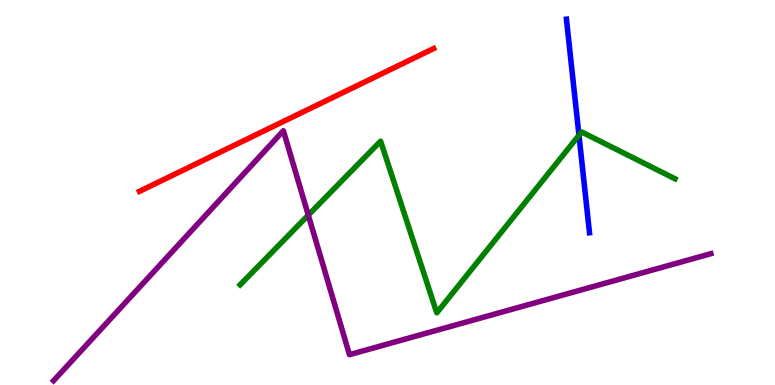[{'lines': ['blue', 'red'], 'intersections': []}, {'lines': ['green', 'red'], 'intersections': []}, {'lines': ['purple', 'red'], 'intersections': []}, {'lines': ['blue', 'green'], 'intersections': [{'x': 7.47, 'y': 6.49}]}, {'lines': ['blue', 'purple'], 'intersections': []}, {'lines': ['green', 'purple'], 'intersections': [{'x': 3.98, 'y': 4.41}]}]